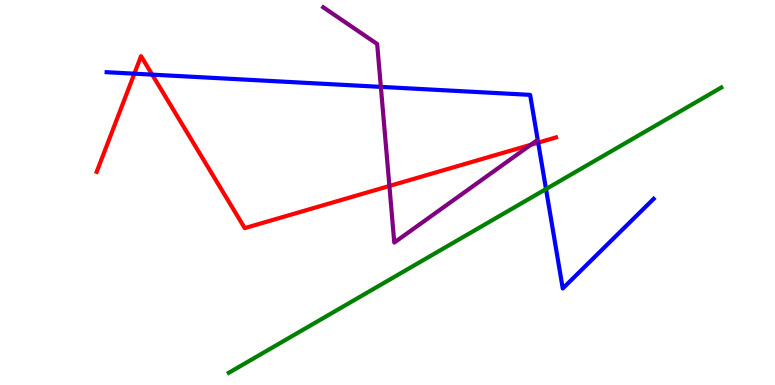[{'lines': ['blue', 'red'], 'intersections': [{'x': 1.73, 'y': 8.09}, {'x': 1.96, 'y': 8.06}, {'x': 6.94, 'y': 6.3}]}, {'lines': ['green', 'red'], 'intersections': []}, {'lines': ['purple', 'red'], 'intersections': [{'x': 5.02, 'y': 5.17}, {'x': 6.85, 'y': 6.24}]}, {'lines': ['blue', 'green'], 'intersections': [{'x': 7.05, 'y': 5.09}]}, {'lines': ['blue', 'purple'], 'intersections': [{'x': 4.91, 'y': 7.74}]}, {'lines': ['green', 'purple'], 'intersections': []}]